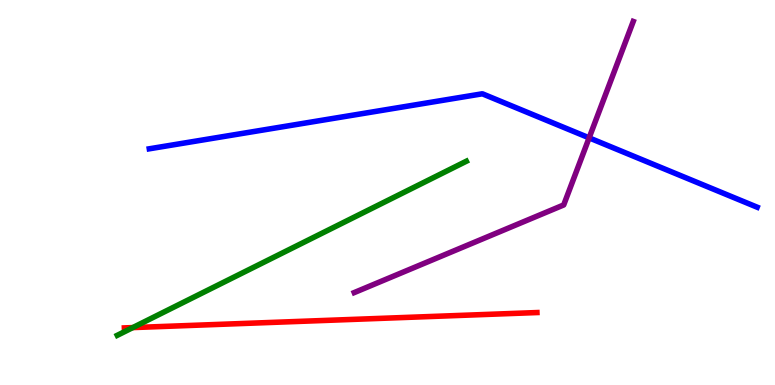[{'lines': ['blue', 'red'], 'intersections': []}, {'lines': ['green', 'red'], 'intersections': [{'x': 1.71, 'y': 1.49}]}, {'lines': ['purple', 'red'], 'intersections': []}, {'lines': ['blue', 'green'], 'intersections': []}, {'lines': ['blue', 'purple'], 'intersections': [{'x': 7.6, 'y': 6.42}]}, {'lines': ['green', 'purple'], 'intersections': []}]